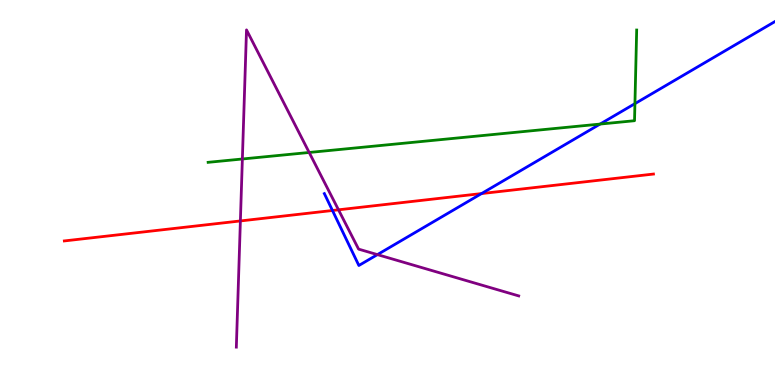[{'lines': ['blue', 'red'], 'intersections': [{'x': 4.29, 'y': 4.53}, {'x': 6.21, 'y': 4.97}]}, {'lines': ['green', 'red'], 'intersections': []}, {'lines': ['purple', 'red'], 'intersections': [{'x': 3.1, 'y': 4.26}, {'x': 4.37, 'y': 4.55}]}, {'lines': ['blue', 'green'], 'intersections': [{'x': 7.74, 'y': 6.78}, {'x': 8.19, 'y': 7.31}]}, {'lines': ['blue', 'purple'], 'intersections': [{'x': 4.87, 'y': 3.39}]}, {'lines': ['green', 'purple'], 'intersections': [{'x': 3.13, 'y': 5.87}, {'x': 3.99, 'y': 6.04}]}]